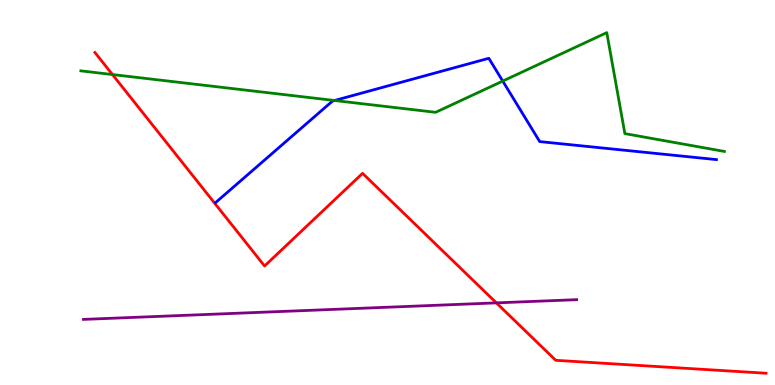[{'lines': ['blue', 'red'], 'intersections': []}, {'lines': ['green', 'red'], 'intersections': [{'x': 1.45, 'y': 8.06}]}, {'lines': ['purple', 'red'], 'intersections': [{'x': 6.41, 'y': 2.13}]}, {'lines': ['blue', 'green'], 'intersections': [{'x': 4.32, 'y': 7.39}, {'x': 6.49, 'y': 7.89}]}, {'lines': ['blue', 'purple'], 'intersections': []}, {'lines': ['green', 'purple'], 'intersections': []}]